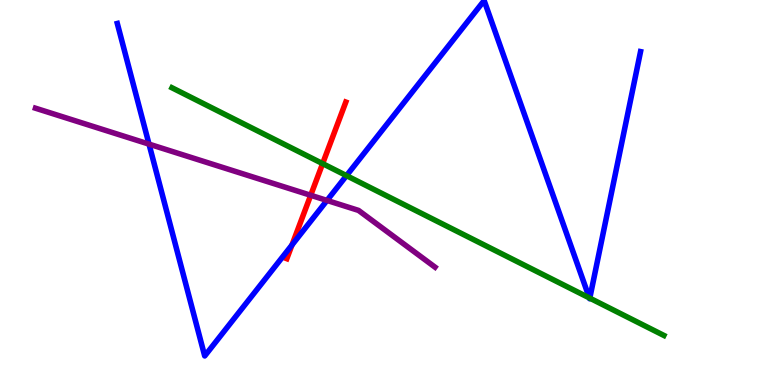[{'lines': ['blue', 'red'], 'intersections': [{'x': 3.77, 'y': 3.64}]}, {'lines': ['green', 'red'], 'intersections': [{'x': 4.16, 'y': 5.75}]}, {'lines': ['purple', 'red'], 'intersections': [{'x': 4.01, 'y': 4.93}]}, {'lines': ['blue', 'green'], 'intersections': [{'x': 4.47, 'y': 5.44}, {'x': 7.6, 'y': 2.26}, {'x': 7.61, 'y': 2.26}]}, {'lines': ['blue', 'purple'], 'intersections': [{'x': 1.92, 'y': 6.26}, {'x': 4.22, 'y': 4.79}]}, {'lines': ['green', 'purple'], 'intersections': []}]